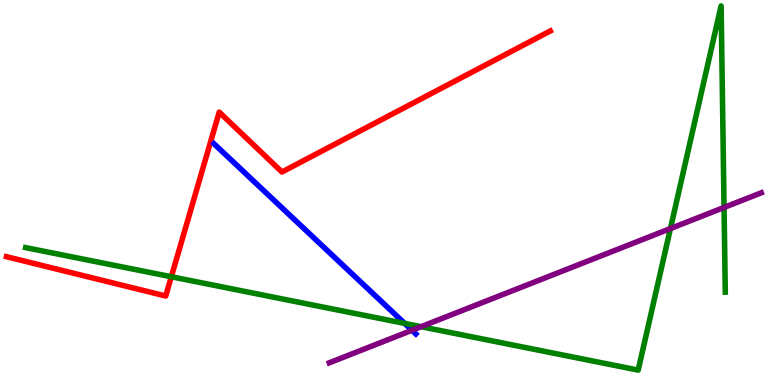[{'lines': ['blue', 'red'], 'intersections': []}, {'lines': ['green', 'red'], 'intersections': [{'x': 2.21, 'y': 2.81}]}, {'lines': ['purple', 'red'], 'intersections': []}, {'lines': ['blue', 'green'], 'intersections': [{'x': 5.22, 'y': 1.6}]}, {'lines': ['blue', 'purple'], 'intersections': [{'x': 5.32, 'y': 1.42}]}, {'lines': ['green', 'purple'], 'intersections': [{'x': 5.43, 'y': 1.51}, {'x': 8.65, 'y': 4.06}, {'x': 9.34, 'y': 4.61}]}]